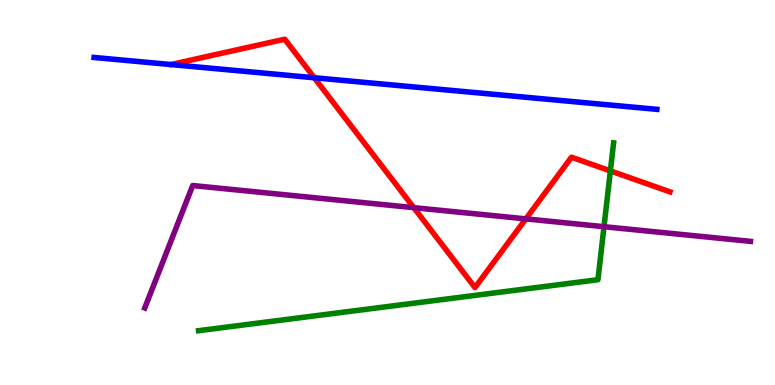[{'lines': ['blue', 'red'], 'intersections': [{'x': 4.06, 'y': 7.98}]}, {'lines': ['green', 'red'], 'intersections': [{'x': 7.88, 'y': 5.56}]}, {'lines': ['purple', 'red'], 'intersections': [{'x': 5.34, 'y': 4.61}, {'x': 6.78, 'y': 4.31}]}, {'lines': ['blue', 'green'], 'intersections': []}, {'lines': ['blue', 'purple'], 'intersections': []}, {'lines': ['green', 'purple'], 'intersections': [{'x': 7.79, 'y': 4.11}]}]